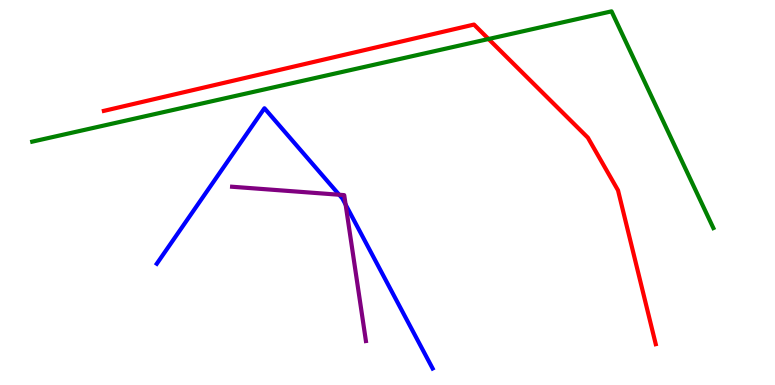[{'lines': ['blue', 'red'], 'intersections': []}, {'lines': ['green', 'red'], 'intersections': [{'x': 6.3, 'y': 8.99}]}, {'lines': ['purple', 'red'], 'intersections': []}, {'lines': ['blue', 'green'], 'intersections': []}, {'lines': ['blue', 'purple'], 'intersections': [{'x': 4.38, 'y': 4.94}, {'x': 4.46, 'y': 4.69}]}, {'lines': ['green', 'purple'], 'intersections': []}]